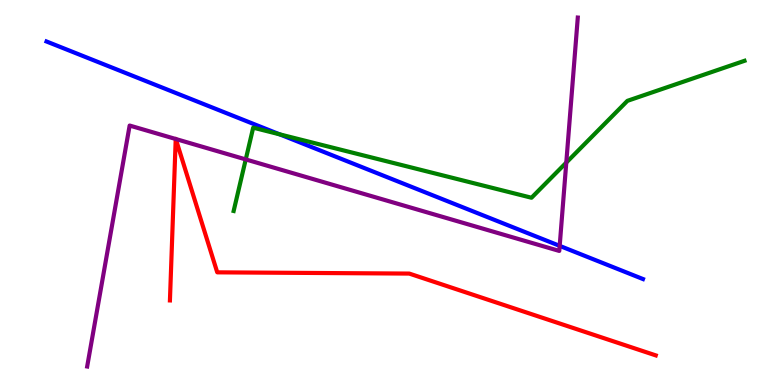[{'lines': ['blue', 'red'], 'intersections': []}, {'lines': ['green', 'red'], 'intersections': []}, {'lines': ['purple', 'red'], 'intersections': [{'x': 2.27, 'y': 6.39}, {'x': 2.27, 'y': 6.39}]}, {'lines': ['blue', 'green'], 'intersections': [{'x': 3.61, 'y': 6.51}]}, {'lines': ['blue', 'purple'], 'intersections': [{'x': 7.22, 'y': 3.61}]}, {'lines': ['green', 'purple'], 'intersections': [{'x': 3.17, 'y': 5.86}, {'x': 7.31, 'y': 5.78}]}]